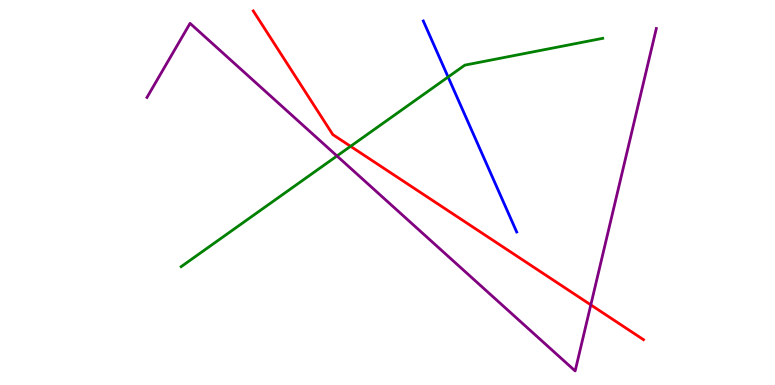[{'lines': ['blue', 'red'], 'intersections': []}, {'lines': ['green', 'red'], 'intersections': [{'x': 4.52, 'y': 6.2}]}, {'lines': ['purple', 'red'], 'intersections': [{'x': 7.62, 'y': 2.08}]}, {'lines': ['blue', 'green'], 'intersections': [{'x': 5.78, 'y': 8.0}]}, {'lines': ['blue', 'purple'], 'intersections': []}, {'lines': ['green', 'purple'], 'intersections': [{'x': 4.35, 'y': 5.95}]}]